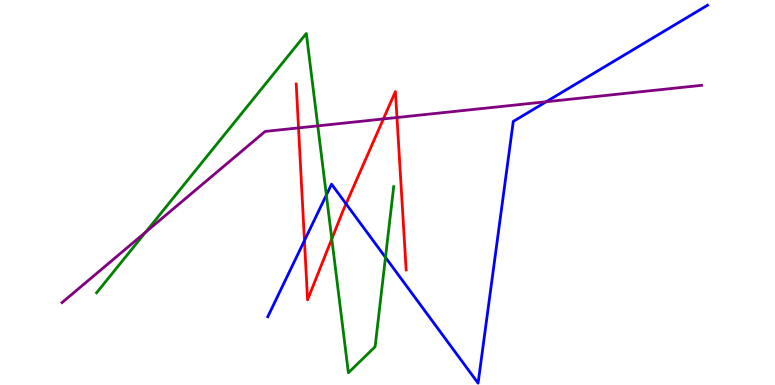[{'lines': ['blue', 'red'], 'intersections': [{'x': 3.93, 'y': 3.75}, {'x': 4.47, 'y': 4.71}]}, {'lines': ['green', 'red'], 'intersections': [{'x': 4.28, 'y': 3.79}]}, {'lines': ['purple', 'red'], 'intersections': [{'x': 3.85, 'y': 6.68}, {'x': 4.95, 'y': 6.91}, {'x': 5.12, 'y': 6.95}]}, {'lines': ['blue', 'green'], 'intersections': [{'x': 4.21, 'y': 4.93}, {'x': 4.97, 'y': 3.31}]}, {'lines': ['blue', 'purple'], 'intersections': [{'x': 7.05, 'y': 7.36}]}, {'lines': ['green', 'purple'], 'intersections': [{'x': 1.88, 'y': 3.97}, {'x': 4.1, 'y': 6.73}]}]